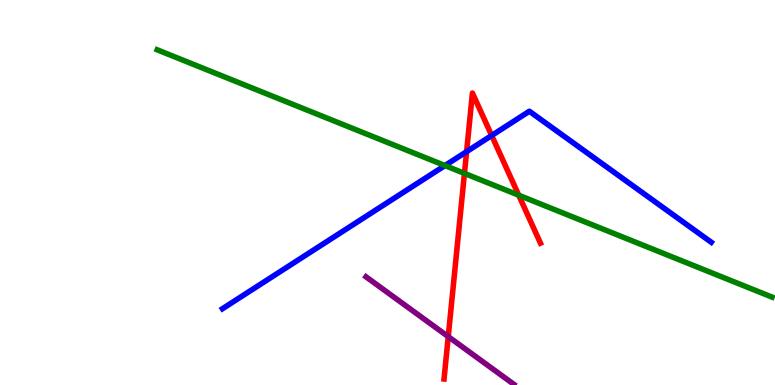[{'lines': ['blue', 'red'], 'intersections': [{'x': 6.02, 'y': 6.06}, {'x': 6.34, 'y': 6.48}]}, {'lines': ['green', 'red'], 'intersections': [{'x': 5.99, 'y': 5.5}, {'x': 6.69, 'y': 4.93}]}, {'lines': ['purple', 'red'], 'intersections': [{'x': 5.78, 'y': 1.26}]}, {'lines': ['blue', 'green'], 'intersections': [{'x': 5.74, 'y': 5.7}]}, {'lines': ['blue', 'purple'], 'intersections': []}, {'lines': ['green', 'purple'], 'intersections': []}]